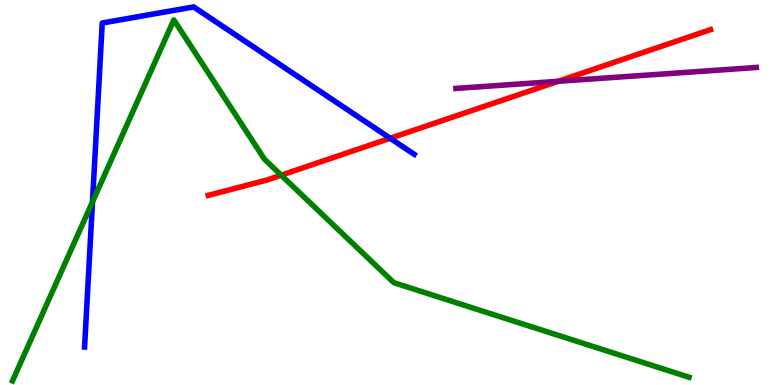[{'lines': ['blue', 'red'], 'intersections': [{'x': 5.03, 'y': 6.41}]}, {'lines': ['green', 'red'], 'intersections': [{'x': 3.63, 'y': 5.45}]}, {'lines': ['purple', 'red'], 'intersections': [{'x': 7.2, 'y': 7.89}]}, {'lines': ['blue', 'green'], 'intersections': [{'x': 1.19, 'y': 4.76}]}, {'lines': ['blue', 'purple'], 'intersections': []}, {'lines': ['green', 'purple'], 'intersections': []}]